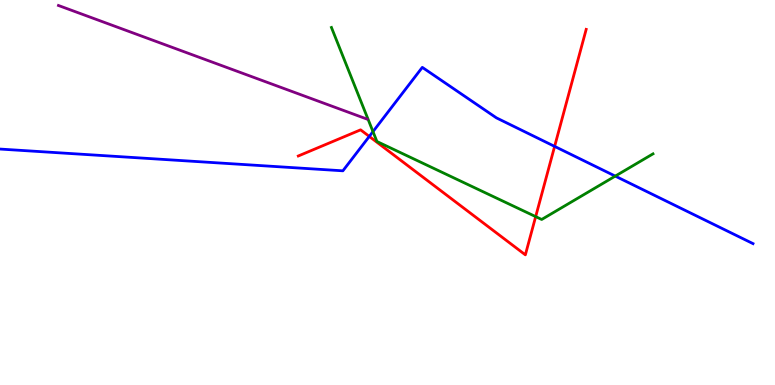[{'lines': ['blue', 'red'], 'intersections': [{'x': 4.76, 'y': 6.46}, {'x': 7.16, 'y': 6.2}]}, {'lines': ['green', 'red'], 'intersections': [{'x': 6.91, 'y': 4.37}]}, {'lines': ['purple', 'red'], 'intersections': []}, {'lines': ['blue', 'green'], 'intersections': [{'x': 4.81, 'y': 6.58}, {'x': 7.94, 'y': 5.43}]}, {'lines': ['blue', 'purple'], 'intersections': []}, {'lines': ['green', 'purple'], 'intersections': []}]